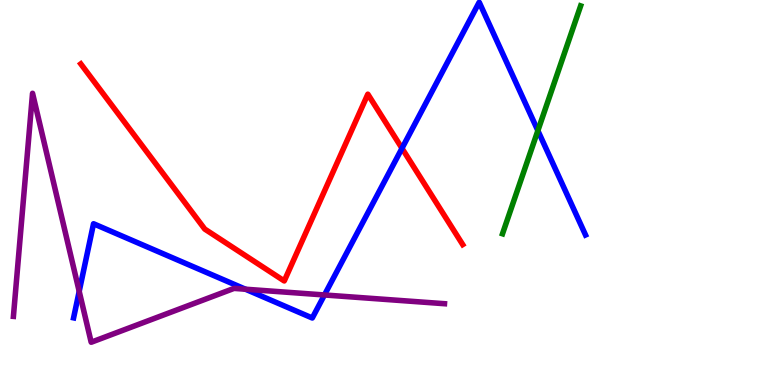[{'lines': ['blue', 'red'], 'intersections': [{'x': 5.19, 'y': 6.15}]}, {'lines': ['green', 'red'], 'intersections': []}, {'lines': ['purple', 'red'], 'intersections': []}, {'lines': ['blue', 'green'], 'intersections': [{'x': 6.94, 'y': 6.61}]}, {'lines': ['blue', 'purple'], 'intersections': [{'x': 1.02, 'y': 2.43}, {'x': 3.17, 'y': 2.49}, {'x': 4.19, 'y': 2.34}]}, {'lines': ['green', 'purple'], 'intersections': []}]